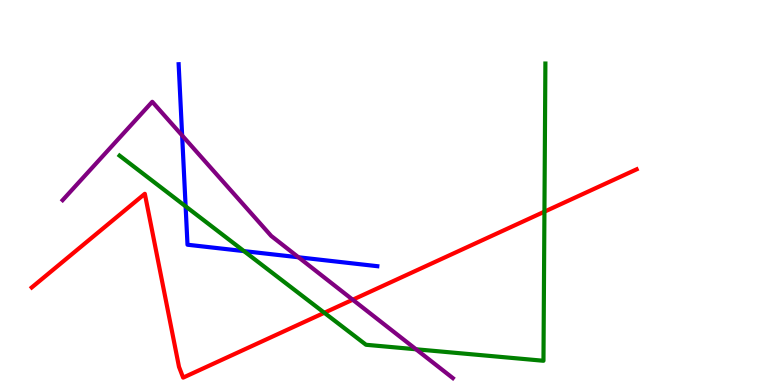[{'lines': ['blue', 'red'], 'intersections': []}, {'lines': ['green', 'red'], 'intersections': [{'x': 4.18, 'y': 1.88}, {'x': 7.02, 'y': 4.5}]}, {'lines': ['purple', 'red'], 'intersections': [{'x': 4.55, 'y': 2.21}]}, {'lines': ['blue', 'green'], 'intersections': [{'x': 2.4, 'y': 4.64}, {'x': 3.15, 'y': 3.48}]}, {'lines': ['blue', 'purple'], 'intersections': [{'x': 2.35, 'y': 6.48}, {'x': 3.85, 'y': 3.32}]}, {'lines': ['green', 'purple'], 'intersections': [{'x': 5.37, 'y': 0.928}]}]